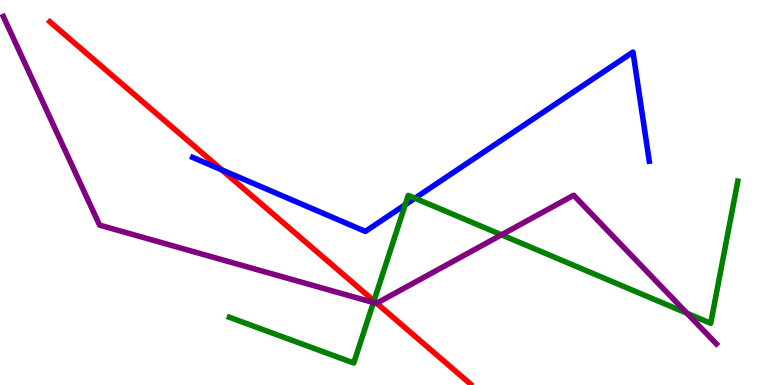[{'lines': ['blue', 'red'], 'intersections': [{'x': 2.86, 'y': 5.59}]}, {'lines': ['green', 'red'], 'intersections': [{'x': 4.83, 'y': 2.18}]}, {'lines': ['purple', 'red'], 'intersections': [{'x': 4.86, 'y': 2.12}]}, {'lines': ['blue', 'green'], 'intersections': [{'x': 5.23, 'y': 4.68}, {'x': 5.35, 'y': 4.85}]}, {'lines': ['blue', 'purple'], 'intersections': []}, {'lines': ['green', 'purple'], 'intersections': [{'x': 4.82, 'y': 2.14}, {'x': 6.47, 'y': 3.9}, {'x': 8.86, 'y': 1.86}]}]